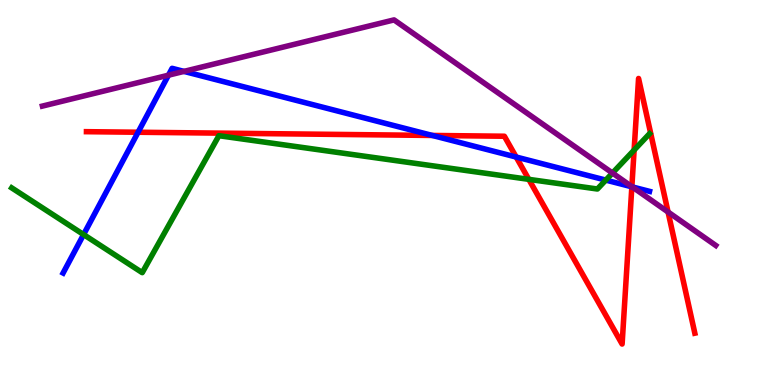[{'lines': ['blue', 'red'], 'intersections': [{'x': 1.78, 'y': 6.57}, {'x': 5.58, 'y': 6.48}, {'x': 6.66, 'y': 5.92}, {'x': 8.15, 'y': 5.15}]}, {'lines': ['green', 'red'], 'intersections': [{'x': 6.82, 'y': 5.34}, {'x': 8.18, 'y': 6.1}]}, {'lines': ['purple', 'red'], 'intersections': [{'x': 8.15, 'y': 5.15}, {'x': 8.62, 'y': 4.49}]}, {'lines': ['blue', 'green'], 'intersections': [{'x': 1.08, 'y': 3.91}, {'x': 7.82, 'y': 5.32}]}, {'lines': ['blue', 'purple'], 'intersections': [{'x': 2.17, 'y': 8.05}, {'x': 2.37, 'y': 8.15}, {'x': 8.16, 'y': 5.15}]}, {'lines': ['green', 'purple'], 'intersections': [{'x': 7.9, 'y': 5.51}]}]